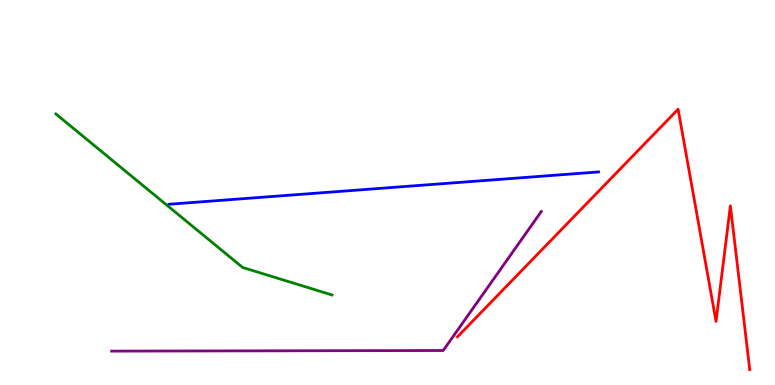[{'lines': ['blue', 'red'], 'intersections': []}, {'lines': ['green', 'red'], 'intersections': []}, {'lines': ['purple', 'red'], 'intersections': []}, {'lines': ['blue', 'green'], 'intersections': []}, {'lines': ['blue', 'purple'], 'intersections': []}, {'lines': ['green', 'purple'], 'intersections': []}]